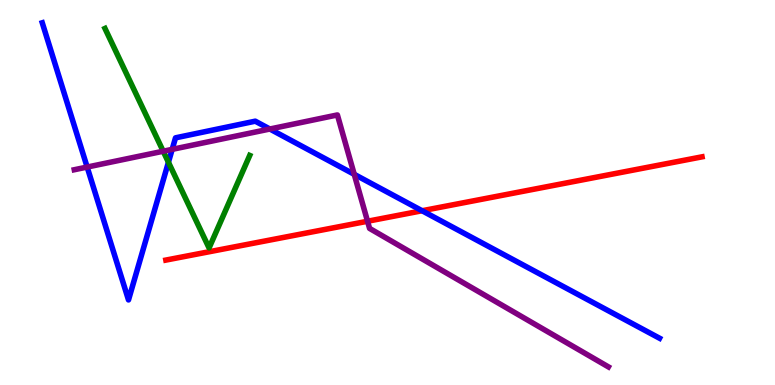[{'lines': ['blue', 'red'], 'intersections': [{'x': 5.45, 'y': 4.53}]}, {'lines': ['green', 'red'], 'intersections': []}, {'lines': ['purple', 'red'], 'intersections': [{'x': 4.74, 'y': 4.25}]}, {'lines': ['blue', 'green'], 'intersections': [{'x': 2.17, 'y': 5.79}]}, {'lines': ['blue', 'purple'], 'intersections': [{'x': 1.12, 'y': 5.66}, {'x': 2.22, 'y': 6.12}, {'x': 3.48, 'y': 6.65}, {'x': 4.57, 'y': 5.47}]}, {'lines': ['green', 'purple'], 'intersections': [{'x': 2.11, 'y': 6.07}]}]